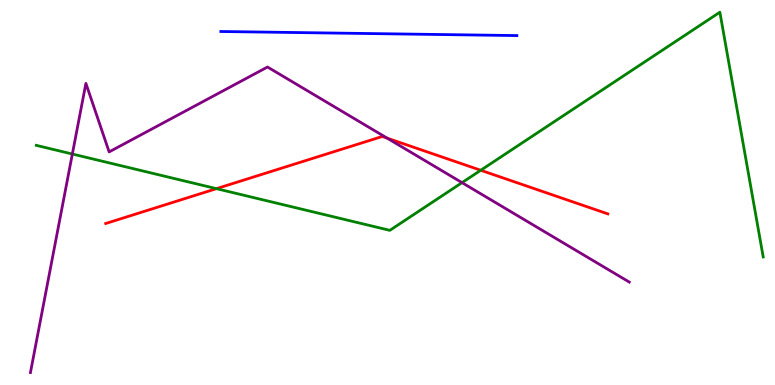[{'lines': ['blue', 'red'], 'intersections': []}, {'lines': ['green', 'red'], 'intersections': [{'x': 2.79, 'y': 5.1}, {'x': 6.2, 'y': 5.58}]}, {'lines': ['purple', 'red'], 'intersections': [{'x': 5.0, 'y': 6.41}]}, {'lines': ['blue', 'green'], 'intersections': []}, {'lines': ['blue', 'purple'], 'intersections': []}, {'lines': ['green', 'purple'], 'intersections': [{'x': 0.934, 'y': 6.0}, {'x': 5.96, 'y': 5.26}]}]